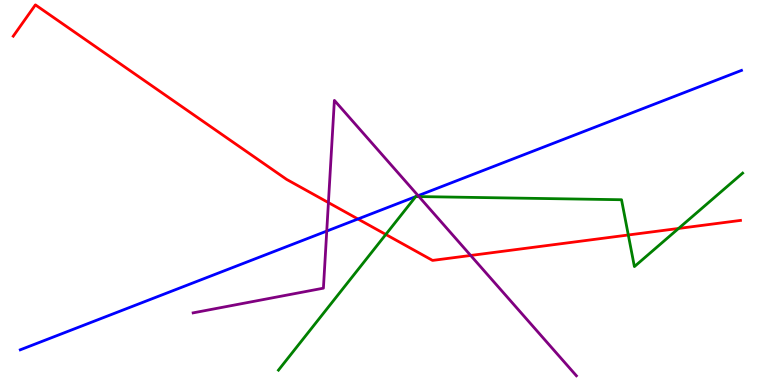[{'lines': ['blue', 'red'], 'intersections': [{'x': 4.62, 'y': 4.31}]}, {'lines': ['green', 'red'], 'intersections': [{'x': 4.98, 'y': 3.91}, {'x': 8.11, 'y': 3.9}, {'x': 8.76, 'y': 4.07}]}, {'lines': ['purple', 'red'], 'intersections': [{'x': 4.24, 'y': 4.74}, {'x': 6.07, 'y': 3.36}]}, {'lines': ['blue', 'green'], 'intersections': [{'x': 5.36, 'y': 4.89}, {'x': 5.37, 'y': 4.9}]}, {'lines': ['blue', 'purple'], 'intersections': [{'x': 4.22, 'y': 4.0}, {'x': 5.4, 'y': 4.92}]}, {'lines': ['green', 'purple'], 'intersections': [{'x': 5.41, 'y': 4.89}]}]